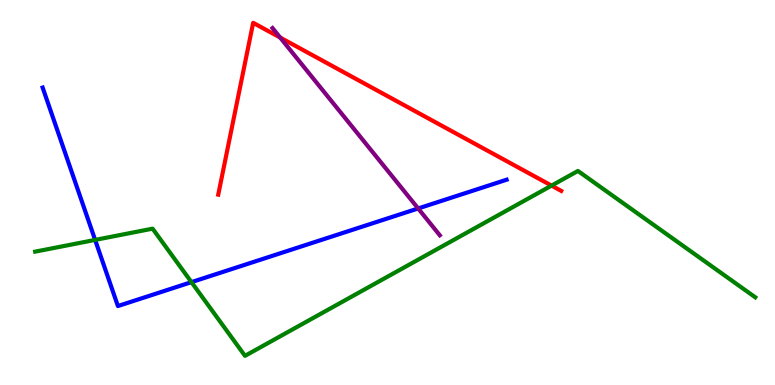[{'lines': ['blue', 'red'], 'intersections': []}, {'lines': ['green', 'red'], 'intersections': [{'x': 7.12, 'y': 5.18}]}, {'lines': ['purple', 'red'], 'intersections': [{'x': 3.62, 'y': 9.02}]}, {'lines': ['blue', 'green'], 'intersections': [{'x': 1.23, 'y': 3.77}, {'x': 2.47, 'y': 2.67}]}, {'lines': ['blue', 'purple'], 'intersections': [{'x': 5.4, 'y': 4.59}]}, {'lines': ['green', 'purple'], 'intersections': []}]